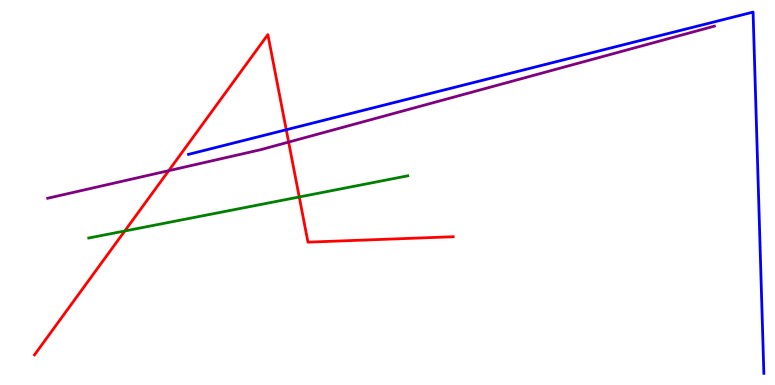[{'lines': ['blue', 'red'], 'intersections': [{'x': 3.69, 'y': 6.63}]}, {'lines': ['green', 'red'], 'intersections': [{'x': 1.61, 'y': 4.0}, {'x': 3.86, 'y': 4.88}]}, {'lines': ['purple', 'red'], 'intersections': [{'x': 2.18, 'y': 5.57}, {'x': 3.72, 'y': 6.31}]}, {'lines': ['blue', 'green'], 'intersections': []}, {'lines': ['blue', 'purple'], 'intersections': []}, {'lines': ['green', 'purple'], 'intersections': []}]